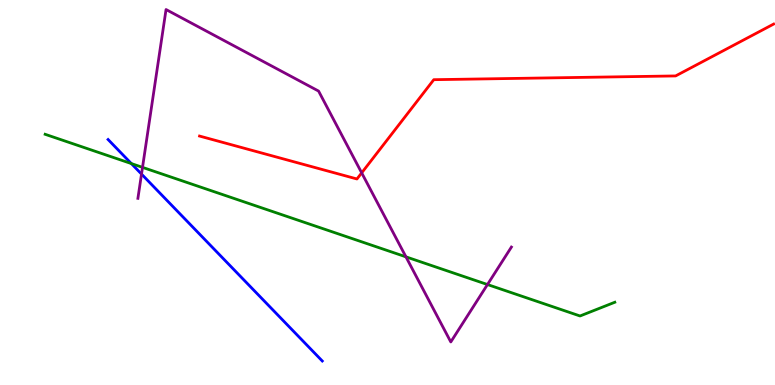[{'lines': ['blue', 'red'], 'intersections': []}, {'lines': ['green', 'red'], 'intersections': []}, {'lines': ['purple', 'red'], 'intersections': [{'x': 4.67, 'y': 5.51}]}, {'lines': ['blue', 'green'], 'intersections': [{'x': 1.69, 'y': 5.75}]}, {'lines': ['blue', 'purple'], 'intersections': [{'x': 1.83, 'y': 5.48}]}, {'lines': ['green', 'purple'], 'intersections': [{'x': 1.84, 'y': 5.65}, {'x': 5.24, 'y': 3.33}, {'x': 6.29, 'y': 2.61}]}]